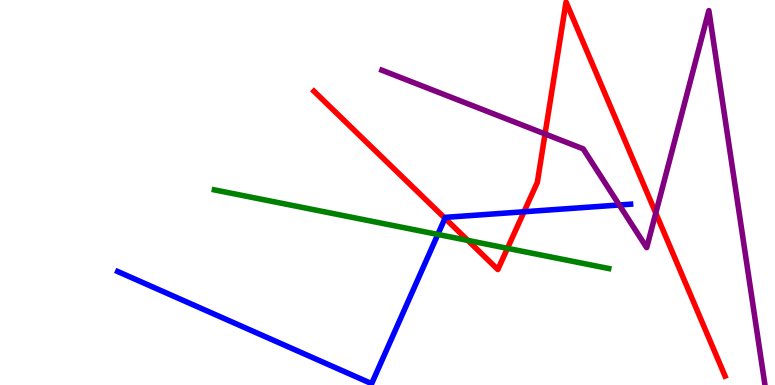[{'lines': ['blue', 'red'], 'intersections': [{'x': 5.74, 'y': 4.33}, {'x': 6.76, 'y': 4.5}]}, {'lines': ['green', 'red'], 'intersections': [{'x': 6.04, 'y': 3.76}, {'x': 6.55, 'y': 3.55}]}, {'lines': ['purple', 'red'], 'intersections': [{'x': 7.03, 'y': 6.52}, {'x': 8.46, 'y': 4.47}]}, {'lines': ['blue', 'green'], 'intersections': [{'x': 5.65, 'y': 3.91}]}, {'lines': ['blue', 'purple'], 'intersections': [{'x': 7.99, 'y': 4.68}]}, {'lines': ['green', 'purple'], 'intersections': []}]